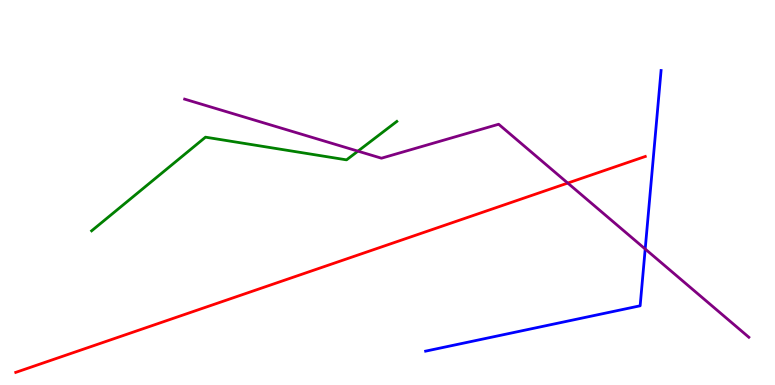[{'lines': ['blue', 'red'], 'intersections': []}, {'lines': ['green', 'red'], 'intersections': []}, {'lines': ['purple', 'red'], 'intersections': [{'x': 7.33, 'y': 5.24}]}, {'lines': ['blue', 'green'], 'intersections': []}, {'lines': ['blue', 'purple'], 'intersections': [{'x': 8.33, 'y': 3.53}]}, {'lines': ['green', 'purple'], 'intersections': [{'x': 4.62, 'y': 6.07}]}]